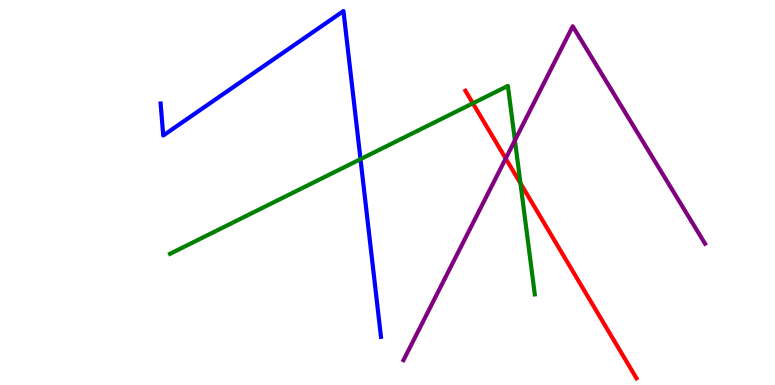[{'lines': ['blue', 'red'], 'intersections': []}, {'lines': ['green', 'red'], 'intersections': [{'x': 6.1, 'y': 7.32}, {'x': 6.72, 'y': 5.24}]}, {'lines': ['purple', 'red'], 'intersections': [{'x': 6.53, 'y': 5.88}]}, {'lines': ['blue', 'green'], 'intersections': [{'x': 4.65, 'y': 5.87}]}, {'lines': ['blue', 'purple'], 'intersections': []}, {'lines': ['green', 'purple'], 'intersections': [{'x': 6.64, 'y': 6.35}]}]